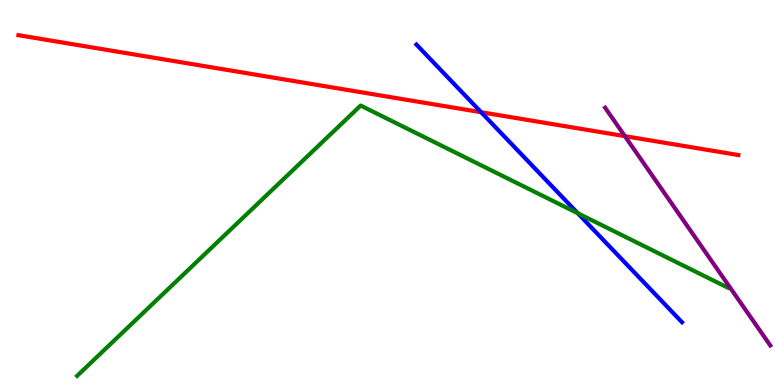[{'lines': ['blue', 'red'], 'intersections': [{'x': 6.21, 'y': 7.09}]}, {'lines': ['green', 'red'], 'intersections': []}, {'lines': ['purple', 'red'], 'intersections': [{'x': 8.06, 'y': 6.46}]}, {'lines': ['blue', 'green'], 'intersections': [{'x': 7.46, 'y': 4.46}]}, {'lines': ['blue', 'purple'], 'intersections': []}, {'lines': ['green', 'purple'], 'intersections': []}]